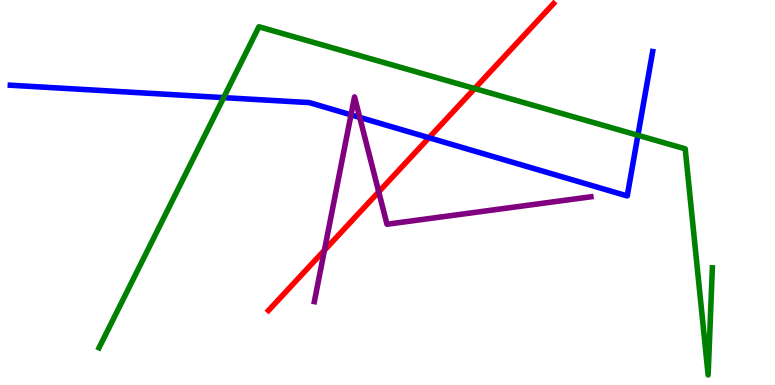[{'lines': ['blue', 'red'], 'intersections': [{'x': 5.54, 'y': 6.42}]}, {'lines': ['green', 'red'], 'intersections': [{'x': 6.12, 'y': 7.7}]}, {'lines': ['purple', 'red'], 'intersections': [{'x': 4.19, 'y': 3.5}, {'x': 4.89, 'y': 5.02}]}, {'lines': ['blue', 'green'], 'intersections': [{'x': 2.89, 'y': 7.46}, {'x': 8.23, 'y': 6.49}]}, {'lines': ['blue', 'purple'], 'intersections': [{'x': 4.53, 'y': 7.02}, {'x': 4.64, 'y': 6.95}]}, {'lines': ['green', 'purple'], 'intersections': []}]